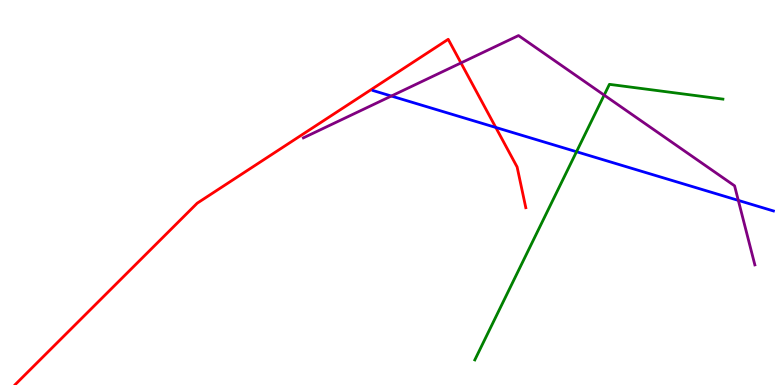[{'lines': ['blue', 'red'], 'intersections': [{'x': 6.4, 'y': 6.69}]}, {'lines': ['green', 'red'], 'intersections': []}, {'lines': ['purple', 'red'], 'intersections': [{'x': 5.95, 'y': 8.37}]}, {'lines': ['blue', 'green'], 'intersections': [{'x': 7.44, 'y': 6.06}]}, {'lines': ['blue', 'purple'], 'intersections': [{'x': 5.05, 'y': 7.51}, {'x': 9.53, 'y': 4.8}]}, {'lines': ['green', 'purple'], 'intersections': [{'x': 7.8, 'y': 7.53}]}]